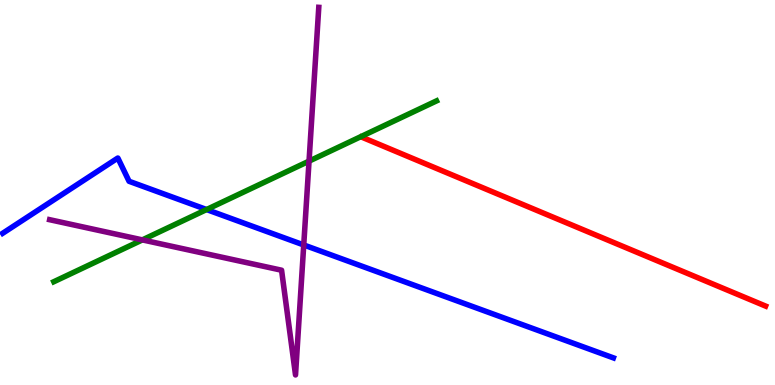[{'lines': ['blue', 'red'], 'intersections': []}, {'lines': ['green', 'red'], 'intersections': []}, {'lines': ['purple', 'red'], 'intersections': []}, {'lines': ['blue', 'green'], 'intersections': [{'x': 2.67, 'y': 4.56}]}, {'lines': ['blue', 'purple'], 'intersections': [{'x': 3.92, 'y': 3.64}]}, {'lines': ['green', 'purple'], 'intersections': [{'x': 1.84, 'y': 3.77}, {'x': 3.99, 'y': 5.81}]}]